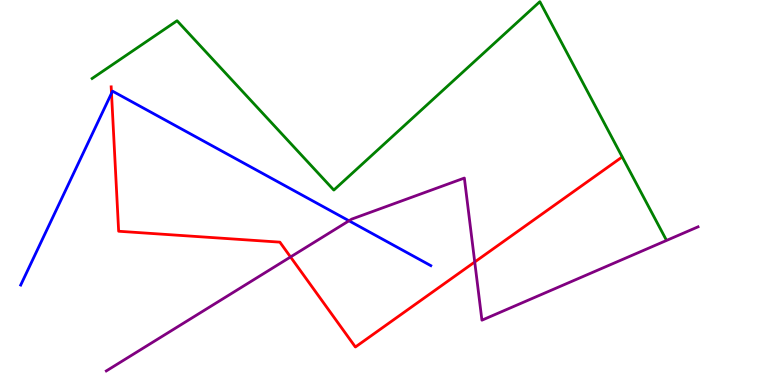[{'lines': ['blue', 'red'], 'intersections': [{'x': 1.44, 'y': 7.58}]}, {'lines': ['green', 'red'], 'intersections': []}, {'lines': ['purple', 'red'], 'intersections': [{'x': 3.75, 'y': 3.33}, {'x': 6.13, 'y': 3.2}]}, {'lines': ['blue', 'green'], 'intersections': []}, {'lines': ['blue', 'purple'], 'intersections': [{'x': 4.5, 'y': 4.27}]}, {'lines': ['green', 'purple'], 'intersections': []}]